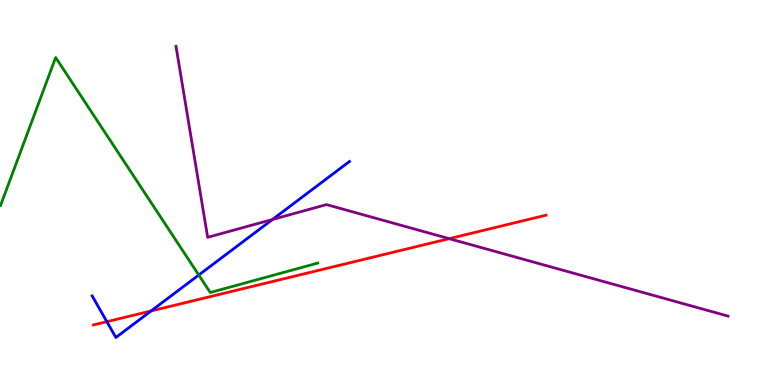[{'lines': ['blue', 'red'], 'intersections': [{'x': 1.38, 'y': 1.64}, {'x': 1.95, 'y': 1.92}]}, {'lines': ['green', 'red'], 'intersections': []}, {'lines': ['purple', 'red'], 'intersections': [{'x': 5.8, 'y': 3.8}]}, {'lines': ['blue', 'green'], 'intersections': [{'x': 2.56, 'y': 2.86}]}, {'lines': ['blue', 'purple'], 'intersections': [{'x': 3.52, 'y': 4.3}]}, {'lines': ['green', 'purple'], 'intersections': []}]